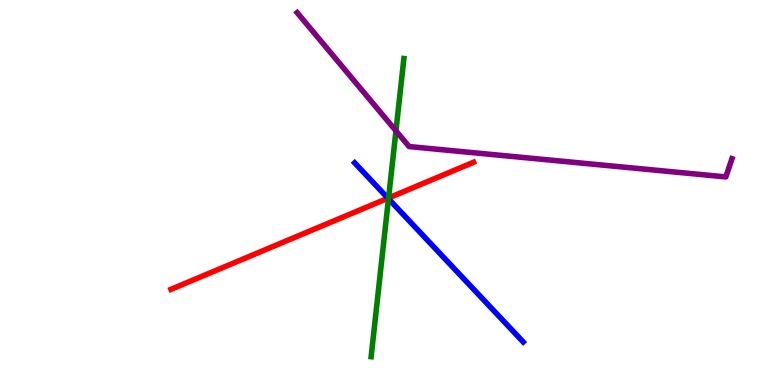[{'lines': ['blue', 'red'], 'intersections': [{'x': 5.01, 'y': 4.85}]}, {'lines': ['green', 'red'], 'intersections': [{'x': 5.01, 'y': 4.86}]}, {'lines': ['purple', 'red'], 'intersections': []}, {'lines': ['blue', 'green'], 'intersections': [{'x': 5.01, 'y': 4.84}]}, {'lines': ['blue', 'purple'], 'intersections': []}, {'lines': ['green', 'purple'], 'intersections': [{'x': 5.11, 'y': 6.6}]}]